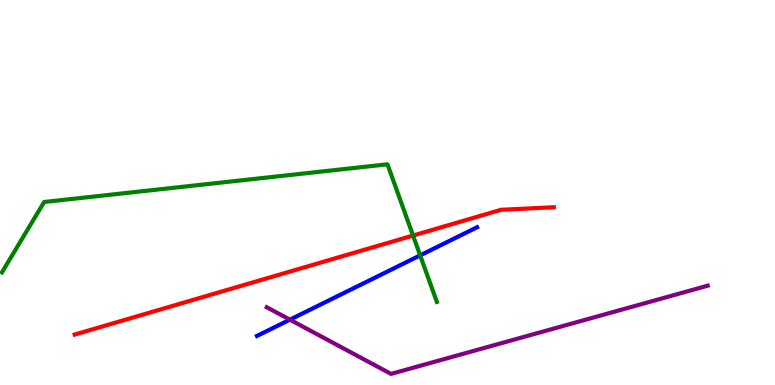[{'lines': ['blue', 'red'], 'intersections': []}, {'lines': ['green', 'red'], 'intersections': [{'x': 5.33, 'y': 3.88}]}, {'lines': ['purple', 'red'], 'intersections': []}, {'lines': ['blue', 'green'], 'intersections': [{'x': 5.42, 'y': 3.37}]}, {'lines': ['blue', 'purple'], 'intersections': [{'x': 3.74, 'y': 1.7}]}, {'lines': ['green', 'purple'], 'intersections': []}]